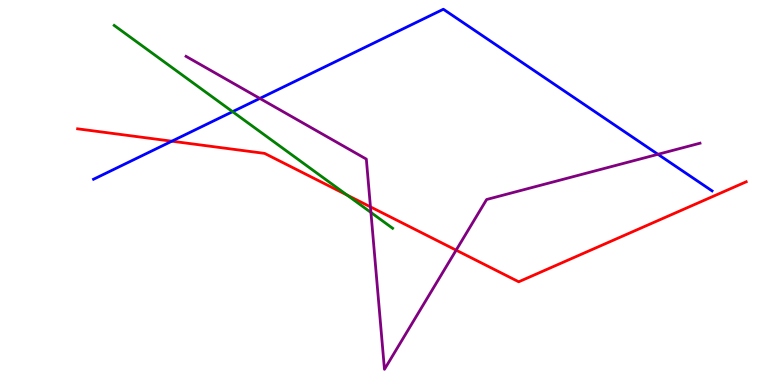[{'lines': ['blue', 'red'], 'intersections': [{'x': 2.22, 'y': 6.33}]}, {'lines': ['green', 'red'], 'intersections': [{'x': 4.48, 'y': 4.93}]}, {'lines': ['purple', 'red'], 'intersections': [{'x': 4.78, 'y': 4.63}, {'x': 5.89, 'y': 3.5}]}, {'lines': ['blue', 'green'], 'intersections': [{'x': 3.0, 'y': 7.1}]}, {'lines': ['blue', 'purple'], 'intersections': [{'x': 3.35, 'y': 7.44}, {'x': 8.49, 'y': 5.99}]}, {'lines': ['green', 'purple'], 'intersections': [{'x': 4.79, 'y': 4.48}]}]